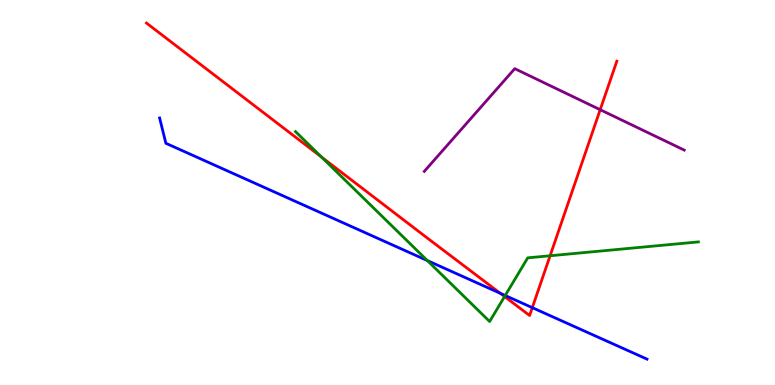[{'lines': ['blue', 'red'], 'intersections': [{'x': 6.46, 'y': 2.38}, {'x': 6.87, 'y': 2.01}]}, {'lines': ['green', 'red'], 'intersections': [{'x': 4.15, 'y': 5.92}, {'x': 6.51, 'y': 2.3}, {'x': 7.1, 'y': 3.36}]}, {'lines': ['purple', 'red'], 'intersections': [{'x': 7.74, 'y': 7.15}]}, {'lines': ['blue', 'green'], 'intersections': [{'x': 5.51, 'y': 3.23}, {'x': 6.52, 'y': 2.32}]}, {'lines': ['blue', 'purple'], 'intersections': []}, {'lines': ['green', 'purple'], 'intersections': []}]